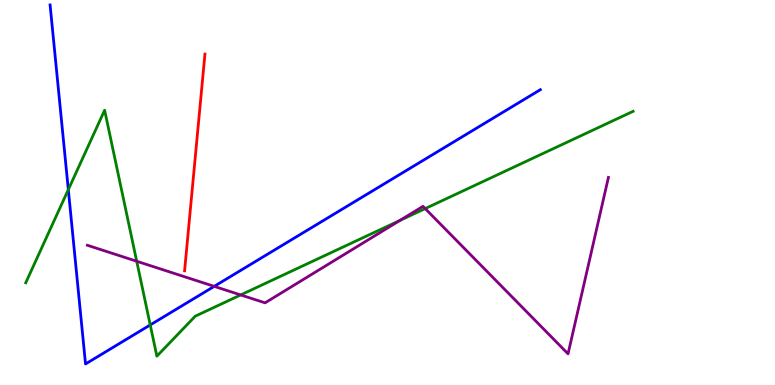[{'lines': ['blue', 'red'], 'intersections': []}, {'lines': ['green', 'red'], 'intersections': []}, {'lines': ['purple', 'red'], 'intersections': []}, {'lines': ['blue', 'green'], 'intersections': [{'x': 0.882, 'y': 5.07}, {'x': 1.94, 'y': 1.56}]}, {'lines': ['blue', 'purple'], 'intersections': [{'x': 2.76, 'y': 2.56}]}, {'lines': ['green', 'purple'], 'intersections': [{'x': 1.76, 'y': 3.21}, {'x': 3.11, 'y': 2.34}, {'x': 5.16, 'y': 4.28}, {'x': 5.49, 'y': 4.58}]}]